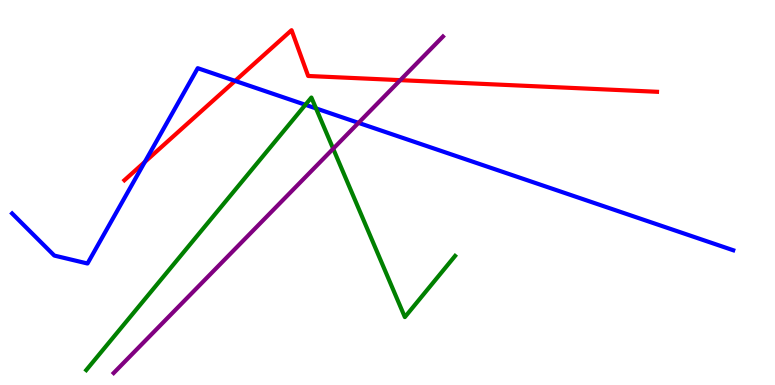[{'lines': ['blue', 'red'], 'intersections': [{'x': 1.87, 'y': 5.79}, {'x': 3.03, 'y': 7.9}]}, {'lines': ['green', 'red'], 'intersections': []}, {'lines': ['purple', 'red'], 'intersections': [{'x': 5.17, 'y': 7.92}]}, {'lines': ['blue', 'green'], 'intersections': [{'x': 3.94, 'y': 7.28}, {'x': 4.08, 'y': 7.18}]}, {'lines': ['blue', 'purple'], 'intersections': [{'x': 4.63, 'y': 6.81}]}, {'lines': ['green', 'purple'], 'intersections': [{'x': 4.3, 'y': 6.14}]}]